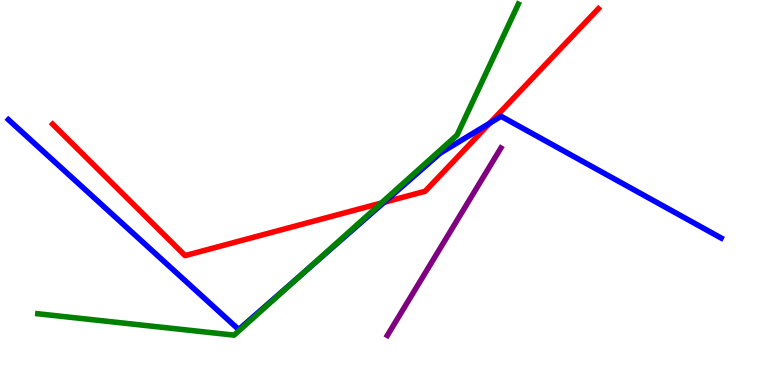[{'lines': ['blue', 'red'], 'intersections': [{'x': 4.96, 'y': 4.75}, {'x': 6.32, 'y': 6.8}]}, {'lines': ['green', 'red'], 'intersections': [{'x': 4.92, 'y': 4.73}]}, {'lines': ['purple', 'red'], 'intersections': []}, {'lines': ['blue', 'green'], 'intersections': [{'x': 3.92, 'y': 2.92}]}, {'lines': ['blue', 'purple'], 'intersections': []}, {'lines': ['green', 'purple'], 'intersections': []}]